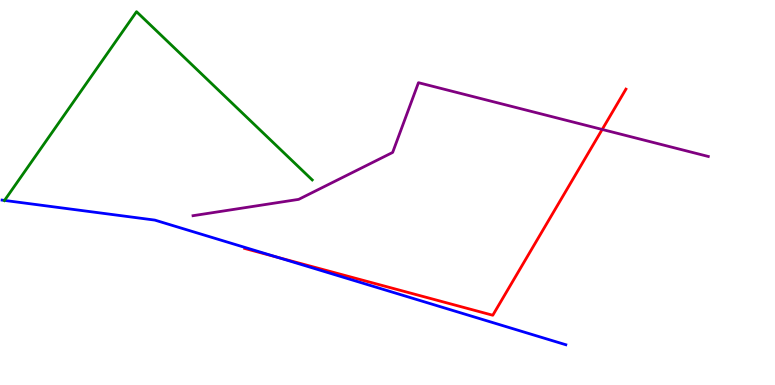[{'lines': ['blue', 'red'], 'intersections': [{'x': 3.57, 'y': 3.32}]}, {'lines': ['green', 'red'], 'intersections': []}, {'lines': ['purple', 'red'], 'intersections': [{'x': 7.77, 'y': 6.64}]}, {'lines': ['blue', 'green'], 'intersections': [{'x': 0.0584, 'y': 4.79}]}, {'lines': ['blue', 'purple'], 'intersections': []}, {'lines': ['green', 'purple'], 'intersections': []}]